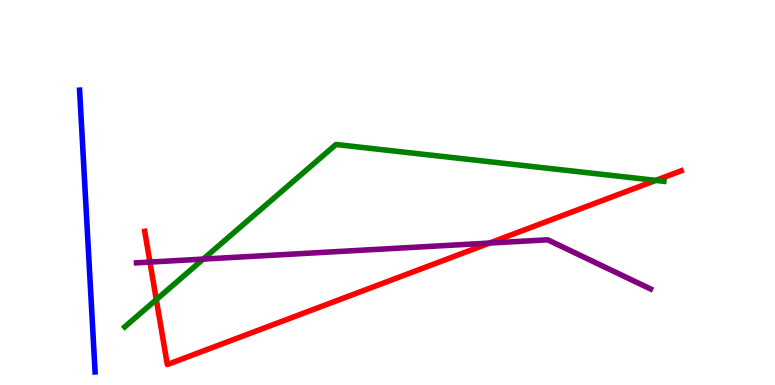[{'lines': ['blue', 'red'], 'intersections': []}, {'lines': ['green', 'red'], 'intersections': [{'x': 2.02, 'y': 2.22}, {'x': 8.46, 'y': 5.31}]}, {'lines': ['purple', 'red'], 'intersections': [{'x': 1.93, 'y': 3.19}, {'x': 6.32, 'y': 3.69}]}, {'lines': ['blue', 'green'], 'intersections': []}, {'lines': ['blue', 'purple'], 'intersections': []}, {'lines': ['green', 'purple'], 'intersections': [{'x': 2.62, 'y': 3.27}]}]